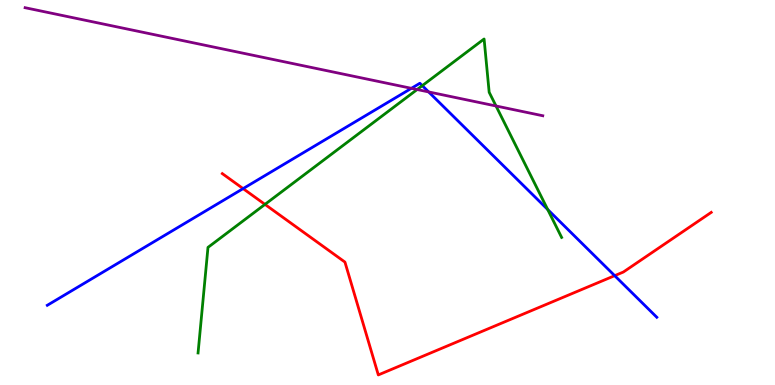[{'lines': ['blue', 'red'], 'intersections': [{'x': 3.14, 'y': 5.1}, {'x': 7.93, 'y': 2.84}]}, {'lines': ['green', 'red'], 'intersections': [{'x': 3.42, 'y': 4.69}]}, {'lines': ['purple', 'red'], 'intersections': []}, {'lines': ['blue', 'green'], 'intersections': [{'x': 5.45, 'y': 7.78}, {'x': 7.07, 'y': 4.56}]}, {'lines': ['blue', 'purple'], 'intersections': [{'x': 5.31, 'y': 7.71}, {'x': 5.53, 'y': 7.61}]}, {'lines': ['green', 'purple'], 'intersections': [{'x': 5.38, 'y': 7.67}, {'x': 6.4, 'y': 7.25}]}]